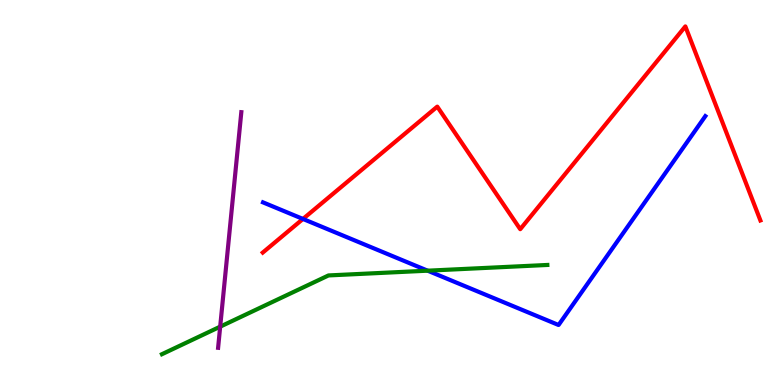[{'lines': ['blue', 'red'], 'intersections': [{'x': 3.91, 'y': 4.31}]}, {'lines': ['green', 'red'], 'intersections': []}, {'lines': ['purple', 'red'], 'intersections': []}, {'lines': ['blue', 'green'], 'intersections': [{'x': 5.52, 'y': 2.97}]}, {'lines': ['blue', 'purple'], 'intersections': []}, {'lines': ['green', 'purple'], 'intersections': [{'x': 2.84, 'y': 1.52}]}]